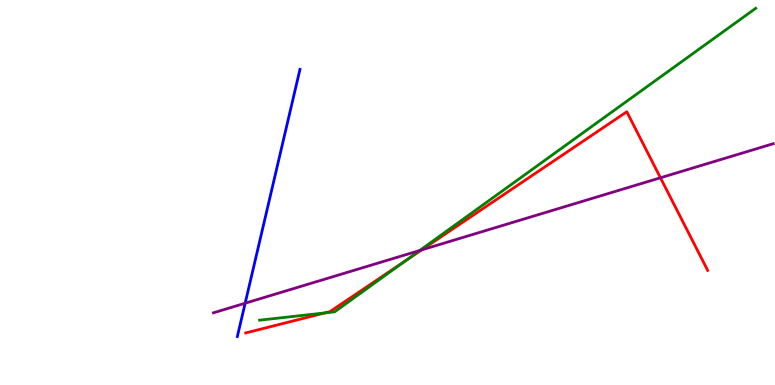[{'lines': ['blue', 'red'], 'intersections': []}, {'lines': ['green', 'red'], 'intersections': [{'x': 4.19, 'y': 1.87}, {'x': 5.23, 'y': 3.22}]}, {'lines': ['purple', 'red'], 'intersections': [{'x': 5.44, 'y': 3.51}, {'x': 8.52, 'y': 5.38}]}, {'lines': ['blue', 'green'], 'intersections': []}, {'lines': ['blue', 'purple'], 'intersections': [{'x': 3.16, 'y': 2.12}]}, {'lines': ['green', 'purple'], 'intersections': [{'x': 5.42, 'y': 3.49}]}]